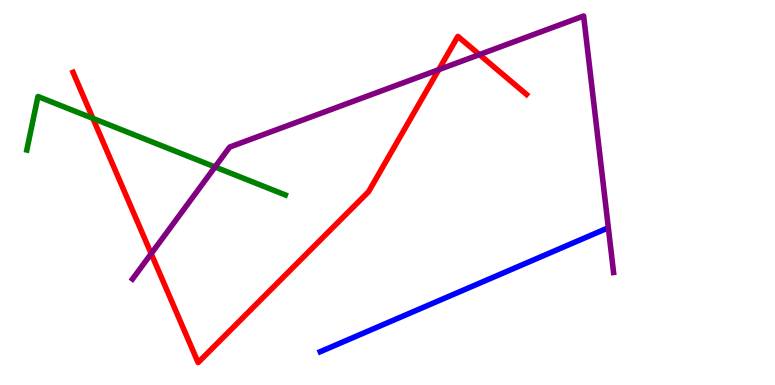[{'lines': ['blue', 'red'], 'intersections': []}, {'lines': ['green', 'red'], 'intersections': [{'x': 1.2, 'y': 6.93}]}, {'lines': ['purple', 'red'], 'intersections': [{'x': 1.95, 'y': 3.41}, {'x': 5.66, 'y': 8.19}, {'x': 6.19, 'y': 8.58}]}, {'lines': ['blue', 'green'], 'intersections': []}, {'lines': ['blue', 'purple'], 'intersections': []}, {'lines': ['green', 'purple'], 'intersections': [{'x': 2.77, 'y': 5.66}]}]